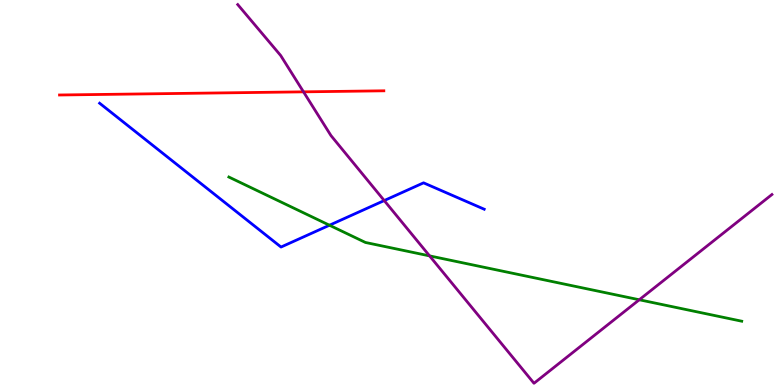[{'lines': ['blue', 'red'], 'intersections': []}, {'lines': ['green', 'red'], 'intersections': []}, {'lines': ['purple', 'red'], 'intersections': [{'x': 3.92, 'y': 7.61}]}, {'lines': ['blue', 'green'], 'intersections': [{'x': 4.25, 'y': 4.15}]}, {'lines': ['blue', 'purple'], 'intersections': [{'x': 4.96, 'y': 4.79}]}, {'lines': ['green', 'purple'], 'intersections': [{'x': 5.54, 'y': 3.35}, {'x': 8.25, 'y': 2.21}]}]